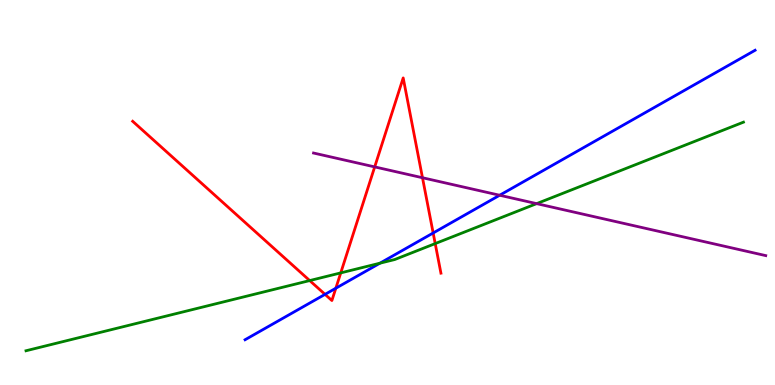[{'lines': ['blue', 'red'], 'intersections': [{'x': 4.19, 'y': 2.35}, {'x': 4.33, 'y': 2.51}, {'x': 5.59, 'y': 3.95}]}, {'lines': ['green', 'red'], 'intersections': [{'x': 4.0, 'y': 2.71}, {'x': 4.4, 'y': 2.91}, {'x': 5.62, 'y': 3.67}]}, {'lines': ['purple', 'red'], 'intersections': [{'x': 4.83, 'y': 5.66}, {'x': 5.45, 'y': 5.38}]}, {'lines': ['blue', 'green'], 'intersections': [{'x': 4.9, 'y': 3.16}]}, {'lines': ['blue', 'purple'], 'intersections': [{'x': 6.45, 'y': 4.93}]}, {'lines': ['green', 'purple'], 'intersections': [{'x': 6.92, 'y': 4.71}]}]